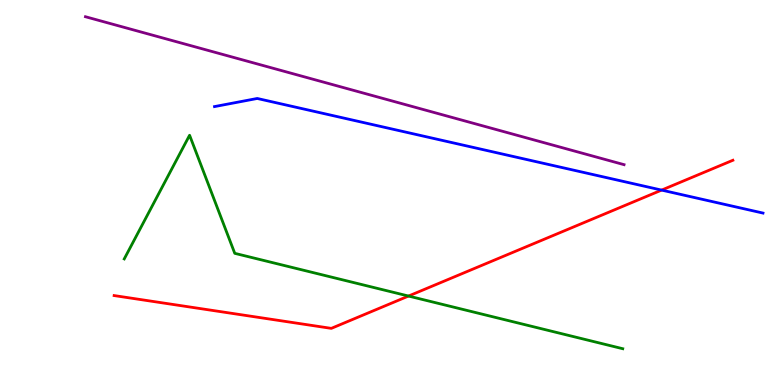[{'lines': ['blue', 'red'], 'intersections': [{'x': 8.54, 'y': 5.06}]}, {'lines': ['green', 'red'], 'intersections': [{'x': 5.27, 'y': 2.31}]}, {'lines': ['purple', 'red'], 'intersections': []}, {'lines': ['blue', 'green'], 'intersections': []}, {'lines': ['blue', 'purple'], 'intersections': []}, {'lines': ['green', 'purple'], 'intersections': []}]